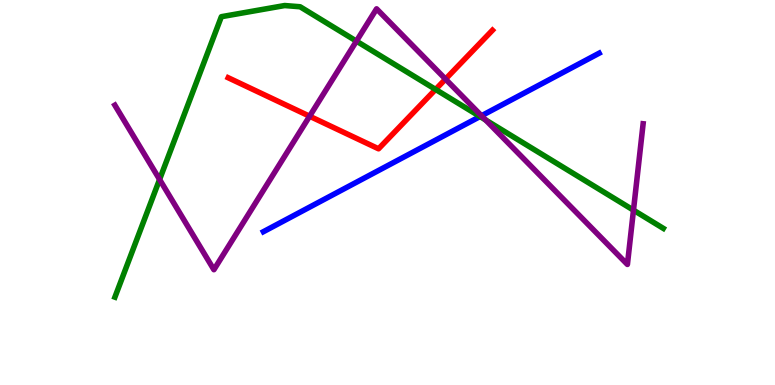[{'lines': ['blue', 'red'], 'intersections': []}, {'lines': ['green', 'red'], 'intersections': [{'x': 5.62, 'y': 7.68}]}, {'lines': ['purple', 'red'], 'intersections': [{'x': 3.99, 'y': 6.98}, {'x': 5.75, 'y': 7.95}]}, {'lines': ['blue', 'green'], 'intersections': [{'x': 6.19, 'y': 6.97}]}, {'lines': ['blue', 'purple'], 'intersections': [{'x': 6.21, 'y': 6.99}]}, {'lines': ['green', 'purple'], 'intersections': [{'x': 2.06, 'y': 5.34}, {'x': 4.6, 'y': 8.93}, {'x': 6.27, 'y': 6.88}, {'x': 8.17, 'y': 4.54}]}]